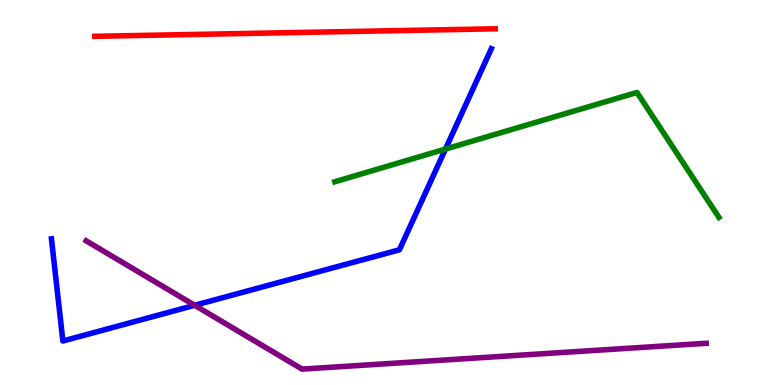[{'lines': ['blue', 'red'], 'intersections': []}, {'lines': ['green', 'red'], 'intersections': []}, {'lines': ['purple', 'red'], 'intersections': []}, {'lines': ['blue', 'green'], 'intersections': [{'x': 5.75, 'y': 6.13}]}, {'lines': ['blue', 'purple'], 'intersections': [{'x': 2.51, 'y': 2.07}]}, {'lines': ['green', 'purple'], 'intersections': []}]